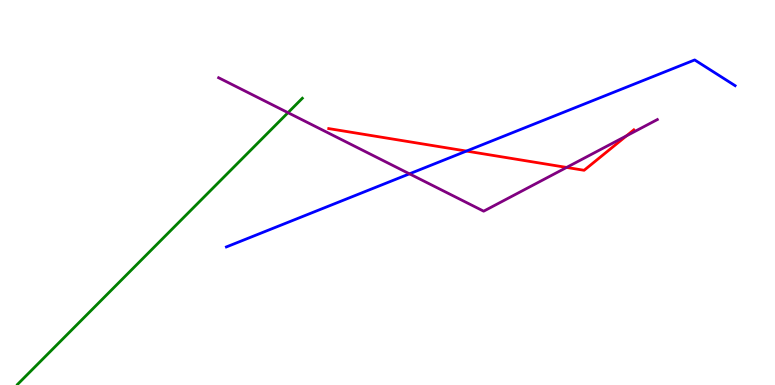[{'lines': ['blue', 'red'], 'intersections': [{'x': 6.02, 'y': 6.08}]}, {'lines': ['green', 'red'], 'intersections': []}, {'lines': ['purple', 'red'], 'intersections': [{'x': 7.31, 'y': 5.65}, {'x': 8.08, 'y': 6.47}]}, {'lines': ['blue', 'green'], 'intersections': []}, {'lines': ['blue', 'purple'], 'intersections': [{'x': 5.28, 'y': 5.49}]}, {'lines': ['green', 'purple'], 'intersections': [{'x': 3.72, 'y': 7.07}]}]